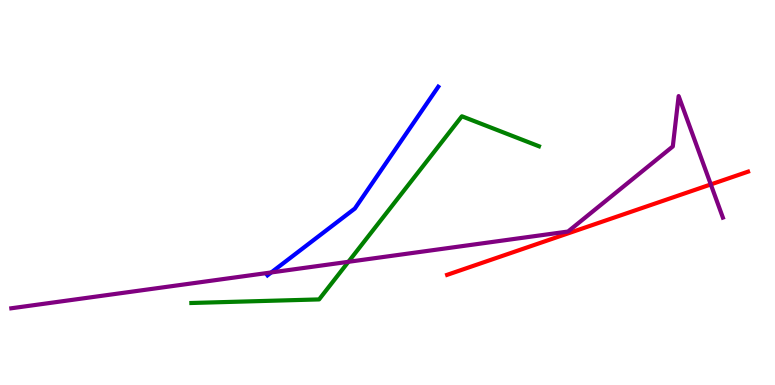[{'lines': ['blue', 'red'], 'intersections': []}, {'lines': ['green', 'red'], 'intersections': []}, {'lines': ['purple', 'red'], 'intersections': [{'x': 9.17, 'y': 5.21}]}, {'lines': ['blue', 'green'], 'intersections': []}, {'lines': ['blue', 'purple'], 'intersections': [{'x': 3.5, 'y': 2.92}]}, {'lines': ['green', 'purple'], 'intersections': [{'x': 4.5, 'y': 3.2}]}]